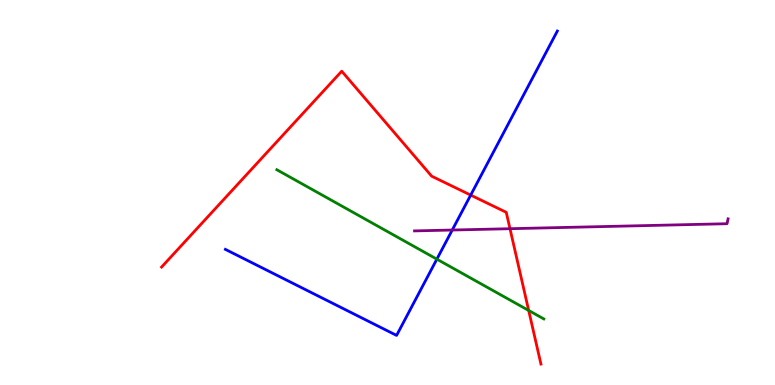[{'lines': ['blue', 'red'], 'intersections': [{'x': 6.07, 'y': 4.93}]}, {'lines': ['green', 'red'], 'intersections': [{'x': 6.82, 'y': 1.94}]}, {'lines': ['purple', 'red'], 'intersections': [{'x': 6.58, 'y': 4.06}]}, {'lines': ['blue', 'green'], 'intersections': [{'x': 5.64, 'y': 3.27}]}, {'lines': ['blue', 'purple'], 'intersections': [{'x': 5.84, 'y': 4.03}]}, {'lines': ['green', 'purple'], 'intersections': []}]